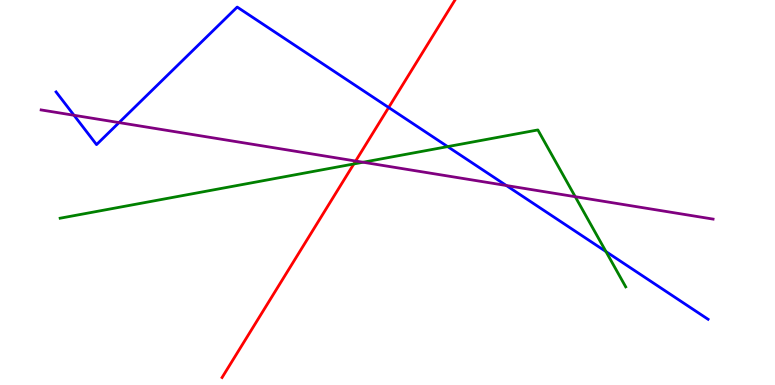[{'lines': ['blue', 'red'], 'intersections': [{'x': 5.02, 'y': 7.21}]}, {'lines': ['green', 'red'], 'intersections': [{'x': 4.57, 'y': 5.74}]}, {'lines': ['purple', 'red'], 'intersections': [{'x': 4.59, 'y': 5.82}]}, {'lines': ['blue', 'green'], 'intersections': [{'x': 5.78, 'y': 6.19}, {'x': 7.82, 'y': 3.47}]}, {'lines': ['blue', 'purple'], 'intersections': [{'x': 0.955, 'y': 7.01}, {'x': 1.54, 'y': 6.82}, {'x': 6.53, 'y': 5.18}]}, {'lines': ['green', 'purple'], 'intersections': [{'x': 4.69, 'y': 5.79}, {'x': 7.42, 'y': 4.89}]}]